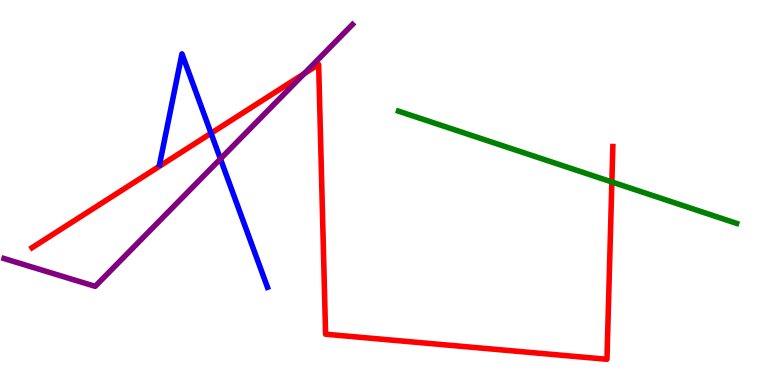[{'lines': ['blue', 'red'], 'intersections': [{'x': 2.72, 'y': 6.54}]}, {'lines': ['green', 'red'], 'intersections': [{'x': 7.9, 'y': 5.27}]}, {'lines': ['purple', 'red'], 'intersections': [{'x': 3.92, 'y': 8.08}]}, {'lines': ['blue', 'green'], 'intersections': []}, {'lines': ['blue', 'purple'], 'intersections': [{'x': 2.84, 'y': 5.87}]}, {'lines': ['green', 'purple'], 'intersections': []}]